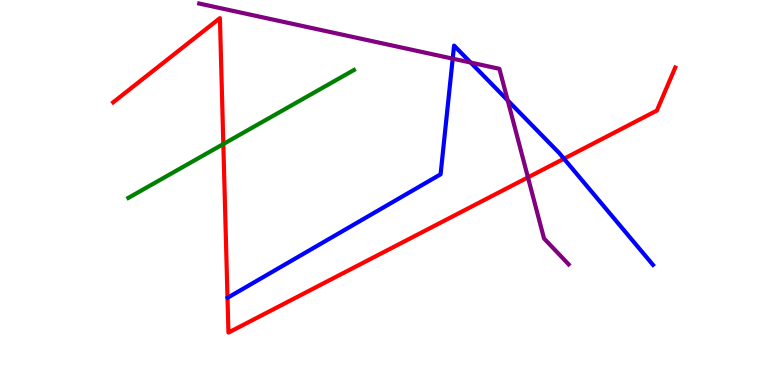[{'lines': ['blue', 'red'], 'intersections': [{'x': 7.28, 'y': 5.88}]}, {'lines': ['green', 'red'], 'intersections': [{'x': 2.88, 'y': 6.26}]}, {'lines': ['purple', 'red'], 'intersections': [{'x': 6.81, 'y': 5.39}]}, {'lines': ['blue', 'green'], 'intersections': []}, {'lines': ['blue', 'purple'], 'intersections': [{'x': 5.84, 'y': 8.48}, {'x': 6.07, 'y': 8.38}, {'x': 6.55, 'y': 7.39}]}, {'lines': ['green', 'purple'], 'intersections': []}]